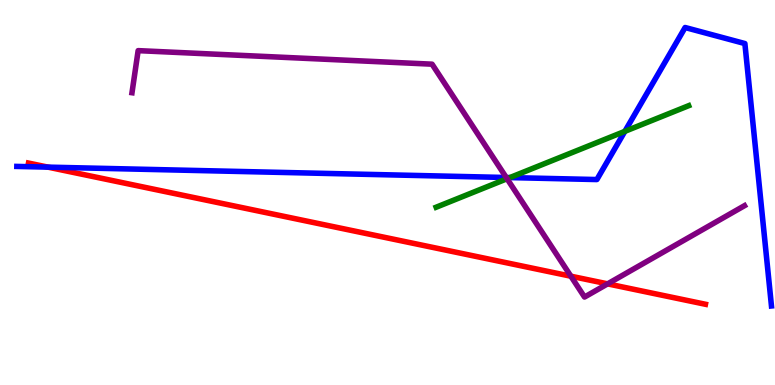[{'lines': ['blue', 'red'], 'intersections': [{'x': 0.619, 'y': 5.66}]}, {'lines': ['green', 'red'], 'intersections': []}, {'lines': ['purple', 'red'], 'intersections': [{'x': 7.37, 'y': 2.83}, {'x': 7.84, 'y': 2.63}]}, {'lines': ['blue', 'green'], 'intersections': [{'x': 6.58, 'y': 5.39}, {'x': 8.06, 'y': 6.59}]}, {'lines': ['blue', 'purple'], 'intersections': [{'x': 6.53, 'y': 5.39}]}, {'lines': ['green', 'purple'], 'intersections': [{'x': 6.54, 'y': 5.36}]}]